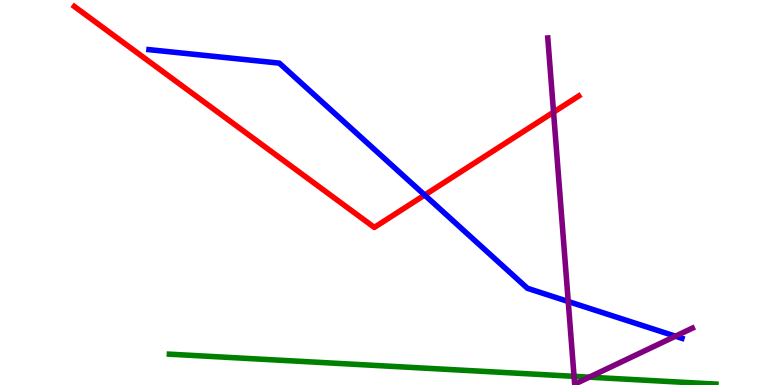[{'lines': ['blue', 'red'], 'intersections': [{'x': 5.48, 'y': 4.93}]}, {'lines': ['green', 'red'], 'intersections': []}, {'lines': ['purple', 'red'], 'intersections': [{'x': 7.14, 'y': 7.09}]}, {'lines': ['blue', 'green'], 'intersections': []}, {'lines': ['blue', 'purple'], 'intersections': [{'x': 7.33, 'y': 2.17}, {'x': 8.72, 'y': 1.27}]}, {'lines': ['green', 'purple'], 'intersections': [{'x': 7.41, 'y': 0.225}, {'x': 7.6, 'y': 0.204}]}]